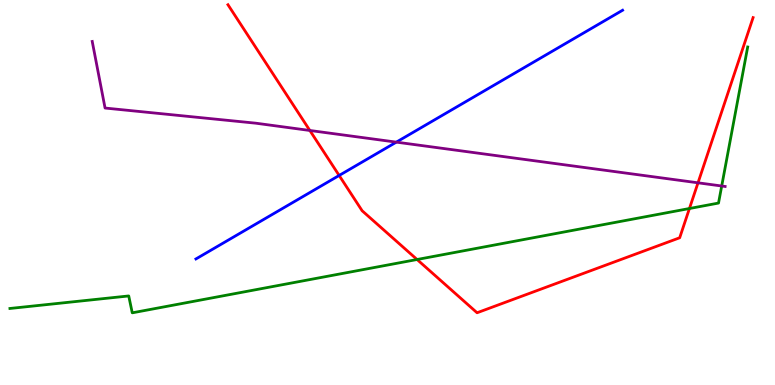[{'lines': ['blue', 'red'], 'intersections': [{'x': 4.38, 'y': 5.44}]}, {'lines': ['green', 'red'], 'intersections': [{'x': 5.38, 'y': 3.26}, {'x': 8.9, 'y': 4.58}]}, {'lines': ['purple', 'red'], 'intersections': [{'x': 4.0, 'y': 6.61}, {'x': 9.01, 'y': 5.25}]}, {'lines': ['blue', 'green'], 'intersections': []}, {'lines': ['blue', 'purple'], 'intersections': [{'x': 5.11, 'y': 6.31}]}, {'lines': ['green', 'purple'], 'intersections': [{'x': 9.31, 'y': 5.17}]}]